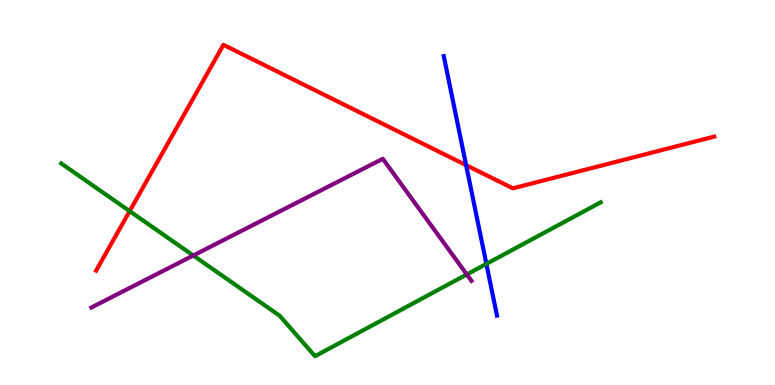[{'lines': ['blue', 'red'], 'intersections': [{'x': 6.01, 'y': 5.71}]}, {'lines': ['green', 'red'], 'intersections': [{'x': 1.67, 'y': 4.52}]}, {'lines': ['purple', 'red'], 'intersections': []}, {'lines': ['blue', 'green'], 'intersections': [{'x': 6.28, 'y': 3.15}]}, {'lines': ['blue', 'purple'], 'intersections': []}, {'lines': ['green', 'purple'], 'intersections': [{'x': 2.49, 'y': 3.36}, {'x': 6.02, 'y': 2.87}]}]